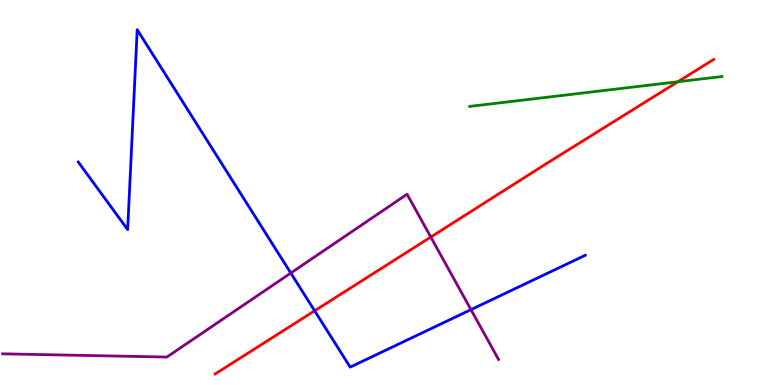[{'lines': ['blue', 'red'], 'intersections': [{'x': 4.06, 'y': 1.93}]}, {'lines': ['green', 'red'], 'intersections': [{'x': 8.75, 'y': 7.88}]}, {'lines': ['purple', 'red'], 'intersections': [{'x': 5.56, 'y': 3.84}]}, {'lines': ['blue', 'green'], 'intersections': []}, {'lines': ['blue', 'purple'], 'intersections': [{'x': 3.75, 'y': 2.91}, {'x': 6.08, 'y': 1.96}]}, {'lines': ['green', 'purple'], 'intersections': []}]